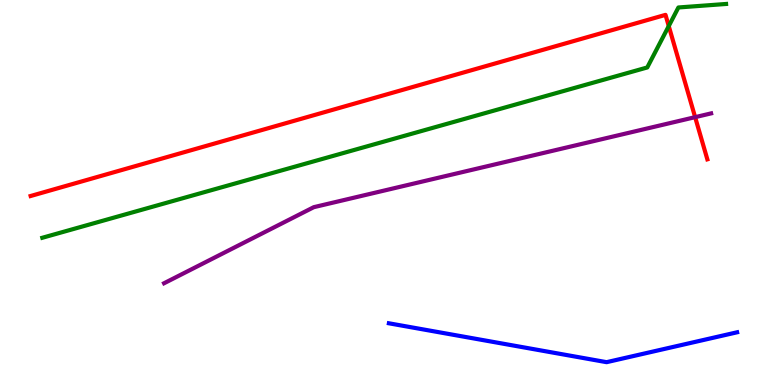[{'lines': ['blue', 'red'], 'intersections': []}, {'lines': ['green', 'red'], 'intersections': [{'x': 8.63, 'y': 9.32}]}, {'lines': ['purple', 'red'], 'intersections': [{'x': 8.97, 'y': 6.96}]}, {'lines': ['blue', 'green'], 'intersections': []}, {'lines': ['blue', 'purple'], 'intersections': []}, {'lines': ['green', 'purple'], 'intersections': []}]